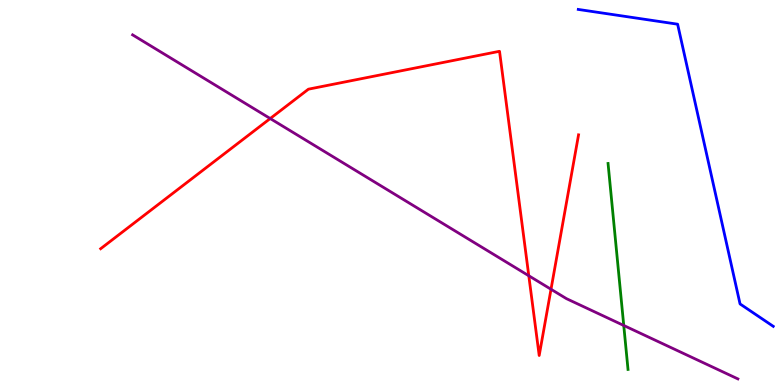[{'lines': ['blue', 'red'], 'intersections': []}, {'lines': ['green', 'red'], 'intersections': []}, {'lines': ['purple', 'red'], 'intersections': [{'x': 3.49, 'y': 6.92}, {'x': 6.82, 'y': 2.84}, {'x': 7.11, 'y': 2.49}]}, {'lines': ['blue', 'green'], 'intersections': []}, {'lines': ['blue', 'purple'], 'intersections': []}, {'lines': ['green', 'purple'], 'intersections': [{'x': 8.05, 'y': 1.55}]}]